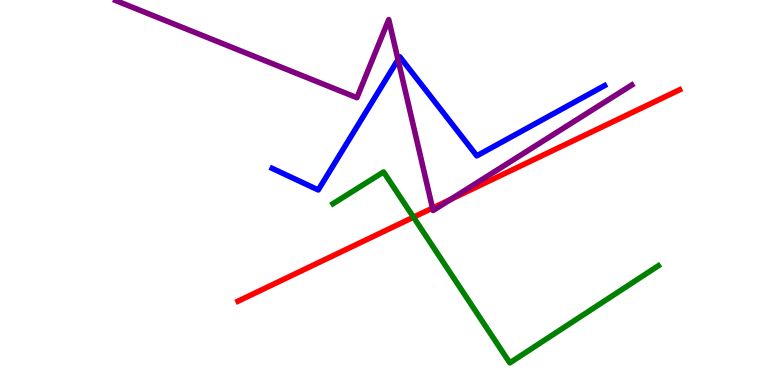[{'lines': ['blue', 'red'], 'intersections': []}, {'lines': ['green', 'red'], 'intersections': [{'x': 5.34, 'y': 4.36}]}, {'lines': ['purple', 'red'], 'intersections': [{'x': 5.58, 'y': 4.6}, {'x': 5.81, 'y': 4.82}]}, {'lines': ['blue', 'green'], 'intersections': []}, {'lines': ['blue', 'purple'], 'intersections': [{'x': 5.14, 'y': 8.45}]}, {'lines': ['green', 'purple'], 'intersections': []}]